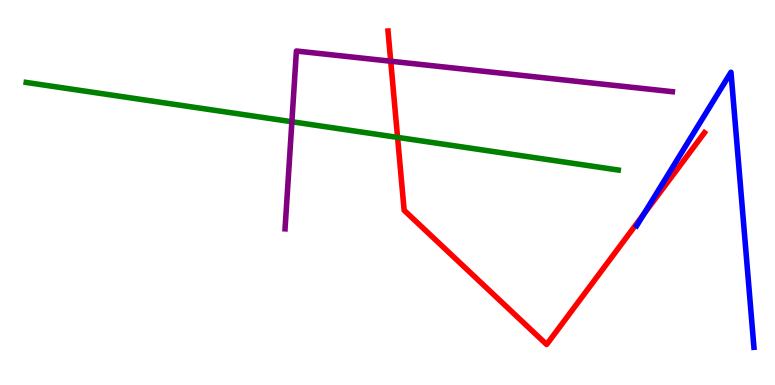[{'lines': ['blue', 'red'], 'intersections': [{'x': 8.31, 'y': 4.44}]}, {'lines': ['green', 'red'], 'intersections': [{'x': 5.13, 'y': 6.43}]}, {'lines': ['purple', 'red'], 'intersections': [{'x': 5.04, 'y': 8.41}]}, {'lines': ['blue', 'green'], 'intersections': []}, {'lines': ['blue', 'purple'], 'intersections': []}, {'lines': ['green', 'purple'], 'intersections': [{'x': 3.77, 'y': 6.84}]}]